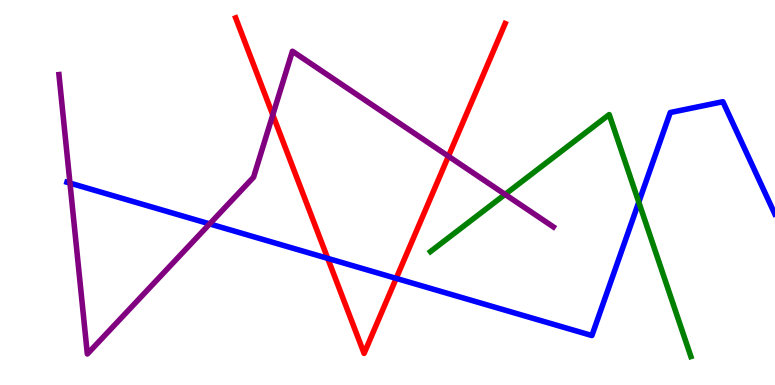[{'lines': ['blue', 'red'], 'intersections': [{'x': 4.23, 'y': 3.29}, {'x': 5.11, 'y': 2.77}]}, {'lines': ['green', 'red'], 'intersections': []}, {'lines': ['purple', 'red'], 'intersections': [{'x': 3.52, 'y': 7.02}, {'x': 5.79, 'y': 5.94}]}, {'lines': ['blue', 'green'], 'intersections': [{'x': 8.24, 'y': 4.75}]}, {'lines': ['blue', 'purple'], 'intersections': [{'x': 0.903, 'y': 5.24}, {'x': 2.71, 'y': 4.18}]}, {'lines': ['green', 'purple'], 'intersections': [{'x': 6.52, 'y': 4.95}]}]